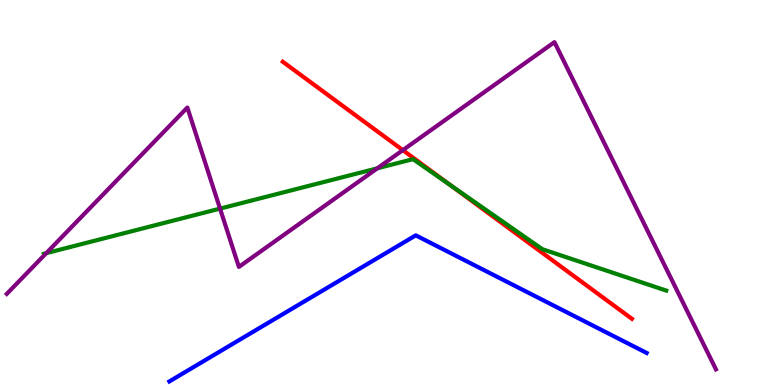[{'lines': ['blue', 'red'], 'intersections': []}, {'lines': ['green', 'red'], 'intersections': [{'x': 5.82, 'y': 5.18}]}, {'lines': ['purple', 'red'], 'intersections': [{'x': 5.2, 'y': 6.1}]}, {'lines': ['blue', 'green'], 'intersections': []}, {'lines': ['blue', 'purple'], 'intersections': []}, {'lines': ['green', 'purple'], 'intersections': [{'x': 0.597, 'y': 3.42}, {'x': 2.84, 'y': 4.58}, {'x': 4.87, 'y': 5.63}]}]